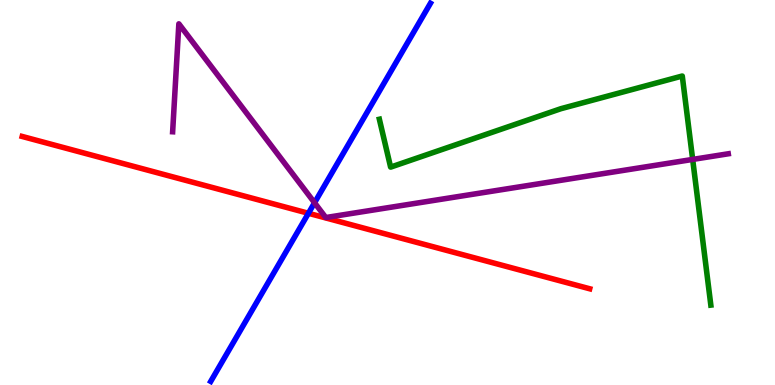[{'lines': ['blue', 'red'], 'intersections': [{'x': 3.98, 'y': 4.46}]}, {'lines': ['green', 'red'], 'intersections': []}, {'lines': ['purple', 'red'], 'intersections': []}, {'lines': ['blue', 'green'], 'intersections': []}, {'lines': ['blue', 'purple'], 'intersections': [{'x': 4.06, 'y': 4.73}]}, {'lines': ['green', 'purple'], 'intersections': [{'x': 8.94, 'y': 5.86}]}]